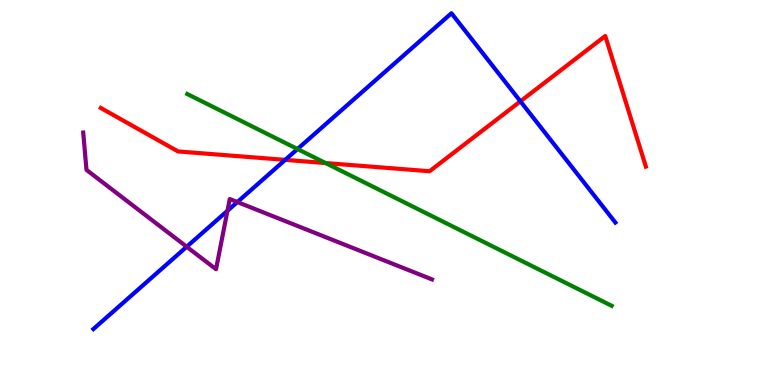[{'lines': ['blue', 'red'], 'intersections': [{'x': 3.68, 'y': 5.85}, {'x': 6.72, 'y': 7.37}]}, {'lines': ['green', 'red'], 'intersections': [{'x': 4.2, 'y': 5.76}]}, {'lines': ['purple', 'red'], 'intersections': []}, {'lines': ['blue', 'green'], 'intersections': [{'x': 3.84, 'y': 6.13}]}, {'lines': ['blue', 'purple'], 'intersections': [{'x': 2.41, 'y': 3.59}, {'x': 2.93, 'y': 4.52}, {'x': 3.06, 'y': 4.75}]}, {'lines': ['green', 'purple'], 'intersections': []}]